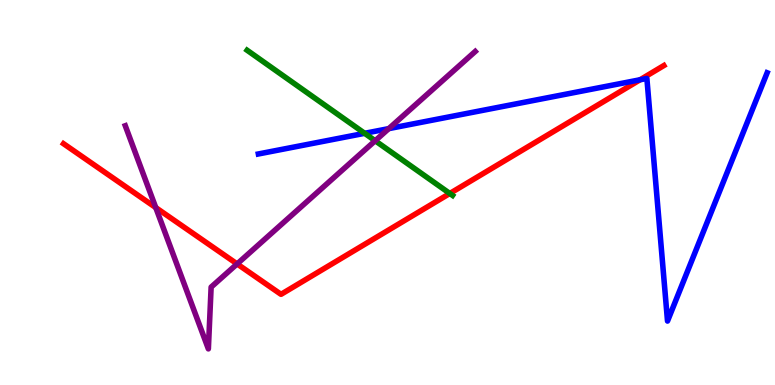[{'lines': ['blue', 'red'], 'intersections': [{'x': 8.26, 'y': 7.93}]}, {'lines': ['green', 'red'], 'intersections': [{'x': 5.8, 'y': 4.97}]}, {'lines': ['purple', 'red'], 'intersections': [{'x': 2.01, 'y': 4.61}, {'x': 3.06, 'y': 3.14}]}, {'lines': ['blue', 'green'], 'intersections': [{'x': 4.71, 'y': 6.54}]}, {'lines': ['blue', 'purple'], 'intersections': [{'x': 5.02, 'y': 6.66}]}, {'lines': ['green', 'purple'], 'intersections': [{'x': 4.84, 'y': 6.34}]}]